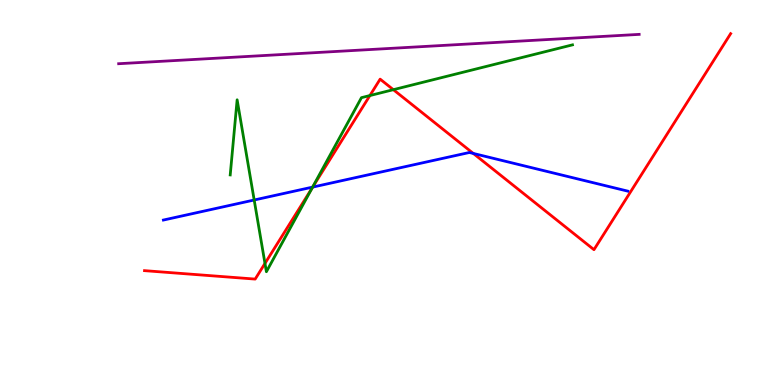[{'lines': ['blue', 'red'], 'intersections': [{'x': 4.03, 'y': 5.14}, {'x': 6.11, 'y': 6.01}]}, {'lines': ['green', 'red'], 'intersections': [{'x': 3.42, 'y': 3.16}, {'x': 4.03, 'y': 5.12}, {'x': 4.77, 'y': 7.52}, {'x': 5.08, 'y': 7.67}]}, {'lines': ['purple', 'red'], 'intersections': []}, {'lines': ['blue', 'green'], 'intersections': [{'x': 3.28, 'y': 4.81}, {'x': 4.03, 'y': 5.14}]}, {'lines': ['blue', 'purple'], 'intersections': []}, {'lines': ['green', 'purple'], 'intersections': []}]